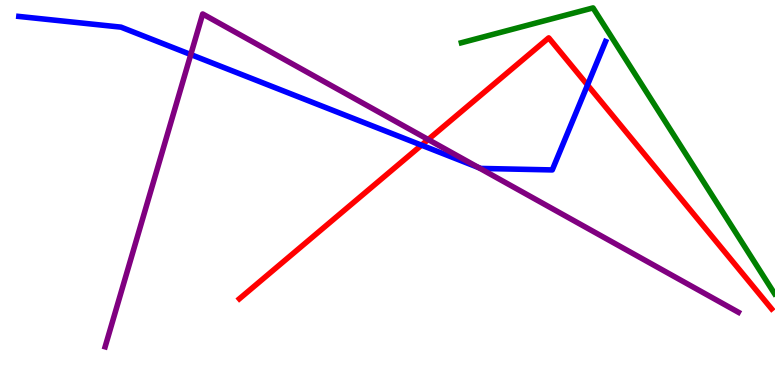[{'lines': ['blue', 'red'], 'intersections': [{'x': 5.44, 'y': 6.23}, {'x': 7.58, 'y': 7.79}]}, {'lines': ['green', 'red'], 'intersections': []}, {'lines': ['purple', 'red'], 'intersections': [{'x': 5.52, 'y': 6.38}]}, {'lines': ['blue', 'green'], 'intersections': []}, {'lines': ['blue', 'purple'], 'intersections': [{'x': 2.46, 'y': 8.58}, {'x': 6.17, 'y': 5.65}]}, {'lines': ['green', 'purple'], 'intersections': []}]